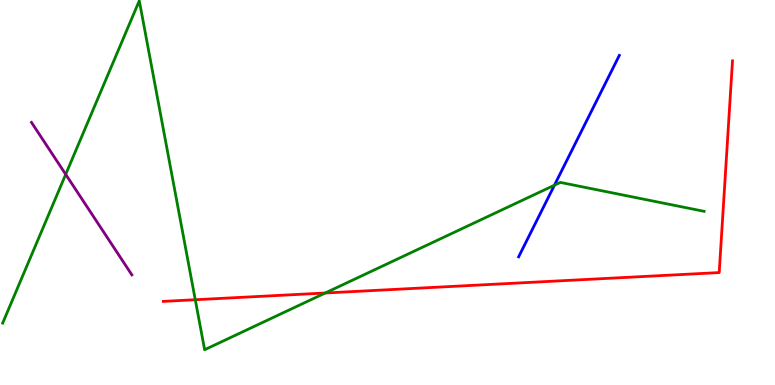[{'lines': ['blue', 'red'], 'intersections': []}, {'lines': ['green', 'red'], 'intersections': [{'x': 2.52, 'y': 2.21}, {'x': 4.2, 'y': 2.39}]}, {'lines': ['purple', 'red'], 'intersections': []}, {'lines': ['blue', 'green'], 'intersections': [{'x': 7.15, 'y': 5.19}]}, {'lines': ['blue', 'purple'], 'intersections': []}, {'lines': ['green', 'purple'], 'intersections': [{'x': 0.848, 'y': 5.47}]}]